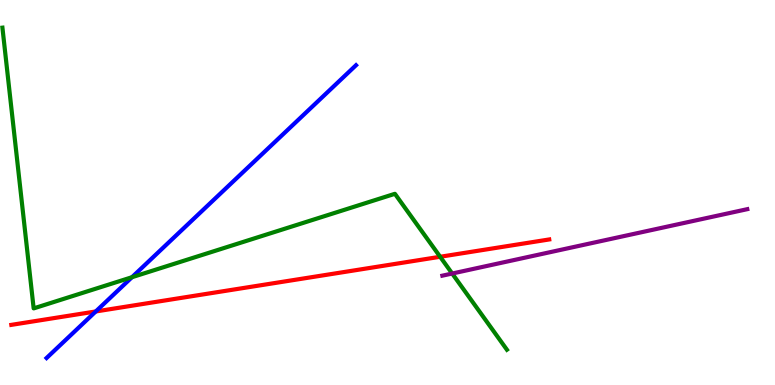[{'lines': ['blue', 'red'], 'intersections': [{'x': 1.24, 'y': 1.91}]}, {'lines': ['green', 'red'], 'intersections': [{'x': 5.68, 'y': 3.33}]}, {'lines': ['purple', 'red'], 'intersections': []}, {'lines': ['blue', 'green'], 'intersections': [{'x': 1.7, 'y': 2.8}]}, {'lines': ['blue', 'purple'], 'intersections': []}, {'lines': ['green', 'purple'], 'intersections': [{'x': 5.83, 'y': 2.9}]}]